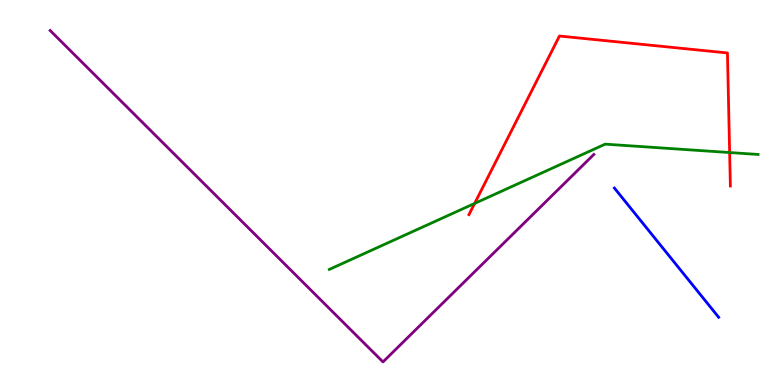[{'lines': ['blue', 'red'], 'intersections': []}, {'lines': ['green', 'red'], 'intersections': [{'x': 6.12, 'y': 4.72}, {'x': 9.41, 'y': 6.04}]}, {'lines': ['purple', 'red'], 'intersections': []}, {'lines': ['blue', 'green'], 'intersections': []}, {'lines': ['blue', 'purple'], 'intersections': []}, {'lines': ['green', 'purple'], 'intersections': []}]